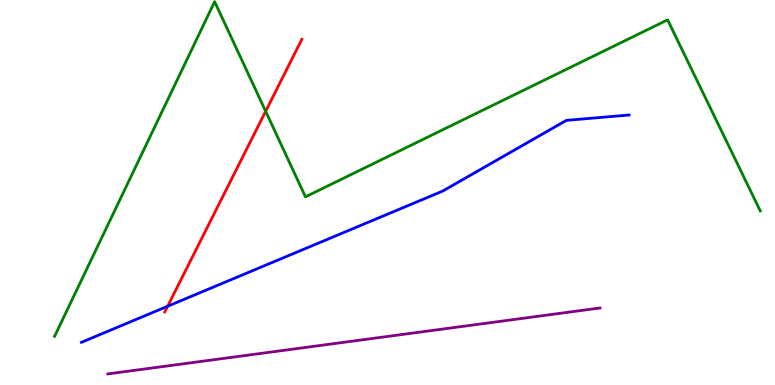[{'lines': ['blue', 'red'], 'intersections': [{'x': 2.16, 'y': 2.05}]}, {'lines': ['green', 'red'], 'intersections': [{'x': 3.43, 'y': 7.11}]}, {'lines': ['purple', 'red'], 'intersections': []}, {'lines': ['blue', 'green'], 'intersections': []}, {'lines': ['blue', 'purple'], 'intersections': []}, {'lines': ['green', 'purple'], 'intersections': []}]